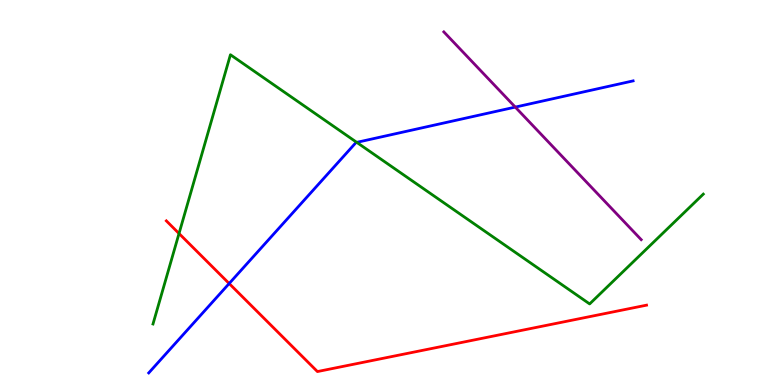[{'lines': ['blue', 'red'], 'intersections': [{'x': 2.96, 'y': 2.64}]}, {'lines': ['green', 'red'], 'intersections': [{'x': 2.31, 'y': 3.93}]}, {'lines': ['purple', 'red'], 'intersections': []}, {'lines': ['blue', 'green'], 'intersections': [{'x': 4.6, 'y': 6.3}]}, {'lines': ['blue', 'purple'], 'intersections': [{'x': 6.65, 'y': 7.22}]}, {'lines': ['green', 'purple'], 'intersections': []}]